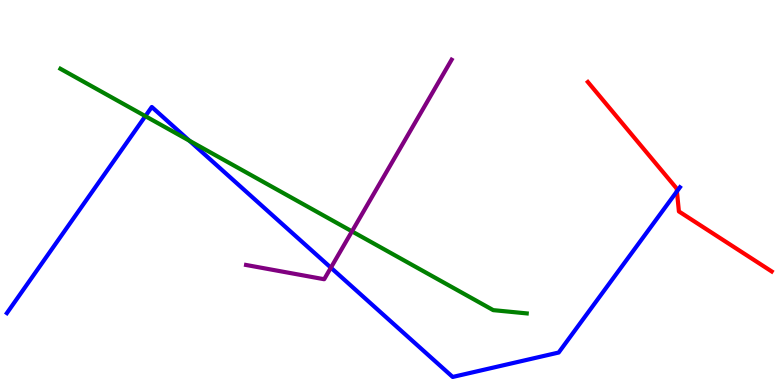[{'lines': ['blue', 'red'], 'intersections': [{'x': 8.73, 'y': 5.03}]}, {'lines': ['green', 'red'], 'intersections': []}, {'lines': ['purple', 'red'], 'intersections': []}, {'lines': ['blue', 'green'], 'intersections': [{'x': 1.88, 'y': 6.98}, {'x': 2.44, 'y': 6.35}]}, {'lines': ['blue', 'purple'], 'intersections': [{'x': 4.27, 'y': 3.05}]}, {'lines': ['green', 'purple'], 'intersections': [{'x': 4.54, 'y': 3.99}]}]